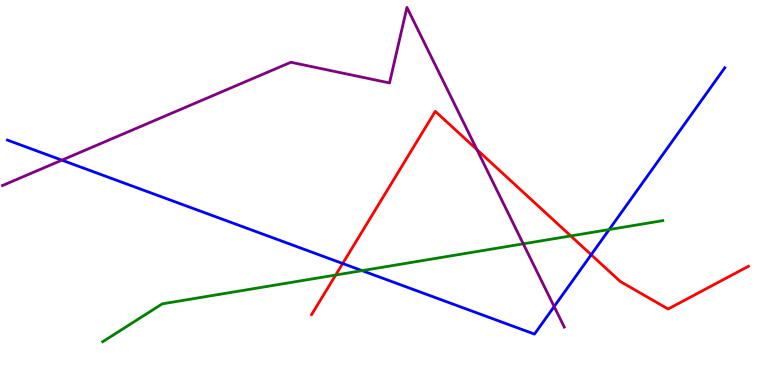[{'lines': ['blue', 'red'], 'intersections': [{'x': 4.42, 'y': 3.16}, {'x': 7.63, 'y': 3.38}]}, {'lines': ['green', 'red'], 'intersections': [{'x': 4.33, 'y': 2.86}, {'x': 7.36, 'y': 3.87}]}, {'lines': ['purple', 'red'], 'intersections': [{'x': 6.15, 'y': 6.11}]}, {'lines': ['blue', 'green'], 'intersections': [{'x': 4.67, 'y': 2.97}, {'x': 7.86, 'y': 4.04}]}, {'lines': ['blue', 'purple'], 'intersections': [{'x': 0.799, 'y': 5.84}, {'x': 7.15, 'y': 2.04}]}, {'lines': ['green', 'purple'], 'intersections': [{'x': 6.75, 'y': 3.67}]}]